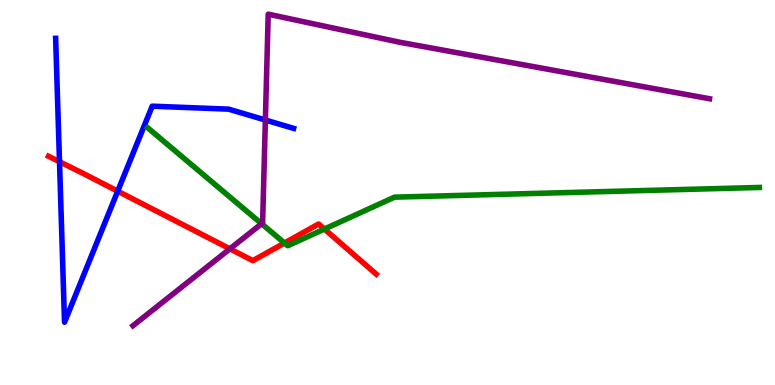[{'lines': ['blue', 'red'], 'intersections': [{'x': 0.768, 'y': 5.8}, {'x': 1.52, 'y': 5.03}]}, {'lines': ['green', 'red'], 'intersections': [{'x': 3.67, 'y': 3.69}, {'x': 4.19, 'y': 4.05}]}, {'lines': ['purple', 'red'], 'intersections': [{'x': 2.97, 'y': 3.54}]}, {'lines': ['blue', 'green'], 'intersections': []}, {'lines': ['blue', 'purple'], 'intersections': [{'x': 3.42, 'y': 6.88}]}, {'lines': ['green', 'purple'], 'intersections': [{'x': 3.38, 'y': 4.19}]}]